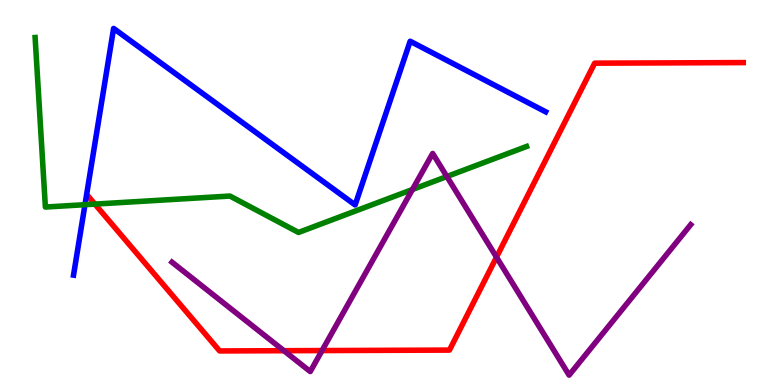[{'lines': ['blue', 'red'], 'intersections': []}, {'lines': ['green', 'red'], 'intersections': [{'x': 1.22, 'y': 4.7}]}, {'lines': ['purple', 'red'], 'intersections': [{'x': 3.66, 'y': 0.891}, {'x': 4.16, 'y': 0.894}, {'x': 6.41, 'y': 3.32}]}, {'lines': ['blue', 'green'], 'intersections': [{'x': 1.1, 'y': 4.68}]}, {'lines': ['blue', 'purple'], 'intersections': []}, {'lines': ['green', 'purple'], 'intersections': [{'x': 5.32, 'y': 5.08}, {'x': 5.77, 'y': 5.41}]}]